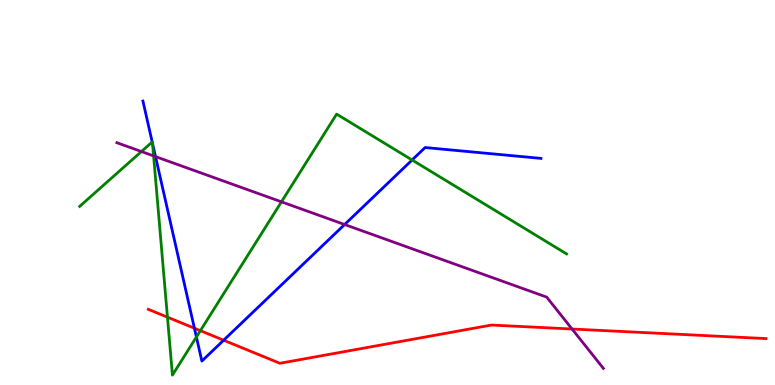[{'lines': ['blue', 'red'], 'intersections': [{'x': 2.51, 'y': 1.47}, {'x': 2.89, 'y': 1.16}]}, {'lines': ['green', 'red'], 'intersections': [{'x': 2.16, 'y': 1.76}, {'x': 2.59, 'y': 1.41}]}, {'lines': ['purple', 'red'], 'intersections': [{'x': 7.38, 'y': 1.45}]}, {'lines': ['blue', 'green'], 'intersections': [{'x': 1.96, 'y': 6.31}, {'x': 1.97, 'y': 6.28}, {'x': 2.53, 'y': 1.25}, {'x': 5.32, 'y': 5.84}]}, {'lines': ['blue', 'purple'], 'intersections': [{'x': 2.01, 'y': 5.93}, {'x': 4.45, 'y': 4.17}]}, {'lines': ['green', 'purple'], 'intersections': [{'x': 1.82, 'y': 6.06}, {'x': 1.98, 'y': 5.95}, {'x': 3.63, 'y': 4.76}]}]